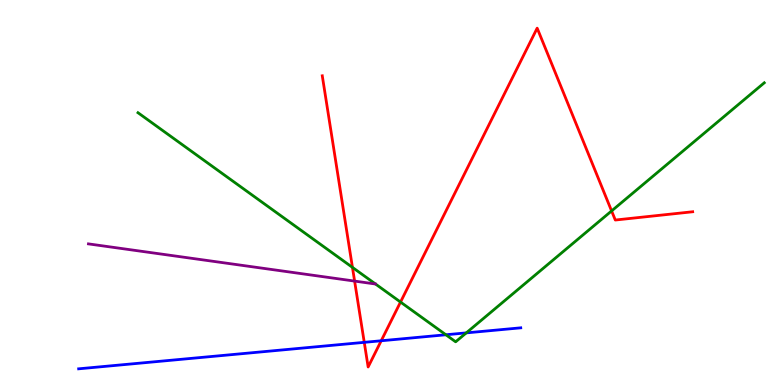[{'lines': ['blue', 'red'], 'intersections': [{'x': 4.7, 'y': 1.11}, {'x': 4.92, 'y': 1.15}]}, {'lines': ['green', 'red'], 'intersections': [{'x': 4.55, 'y': 3.05}, {'x': 5.17, 'y': 2.15}, {'x': 7.89, 'y': 4.52}]}, {'lines': ['purple', 'red'], 'intersections': [{'x': 4.58, 'y': 2.7}]}, {'lines': ['blue', 'green'], 'intersections': [{'x': 5.75, 'y': 1.3}, {'x': 6.02, 'y': 1.35}]}, {'lines': ['blue', 'purple'], 'intersections': []}, {'lines': ['green', 'purple'], 'intersections': []}]